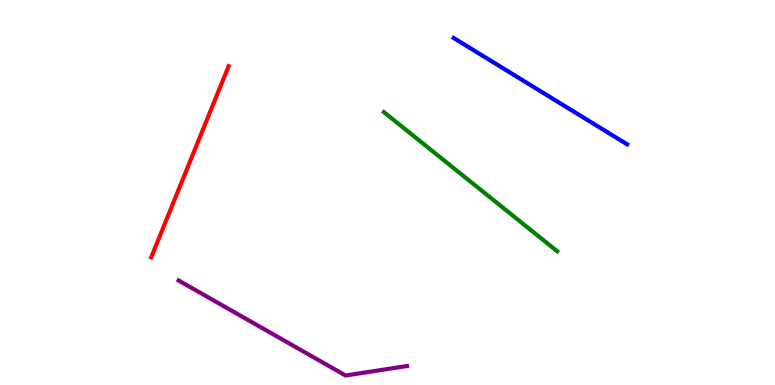[{'lines': ['blue', 'red'], 'intersections': []}, {'lines': ['green', 'red'], 'intersections': []}, {'lines': ['purple', 'red'], 'intersections': []}, {'lines': ['blue', 'green'], 'intersections': []}, {'lines': ['blue', 'purple'], 'intersections': []}, {'lines': ['green', 'purple'], 'intersections': []}]